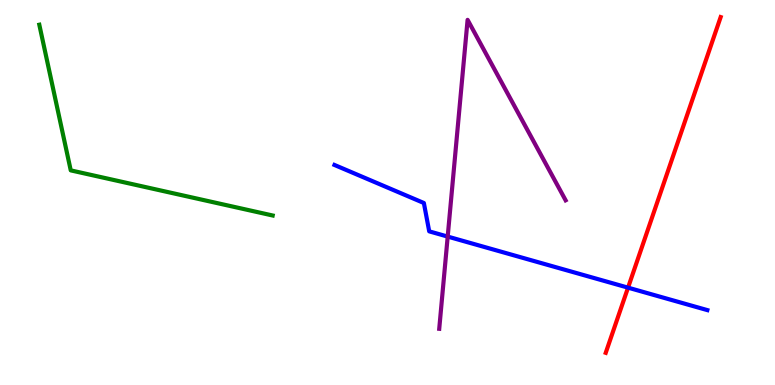[{'lines': ['blue', 'red'], 'intersections': [{'x': 8.1, 'y': 2.53}]}, {'lines': ['green', 'red'], 'intersections': []}, {'lines': ['purple', 'red'], 'intersections': []}, {'lines': ['blue', 'green'], 'intersections': []}, {'lines': ['blue', 'purple'], 'intersections': [{'x': 5.78, 'y': 3.85}]}, {'lines': ['green', 'purple'], 'intersections': []}]